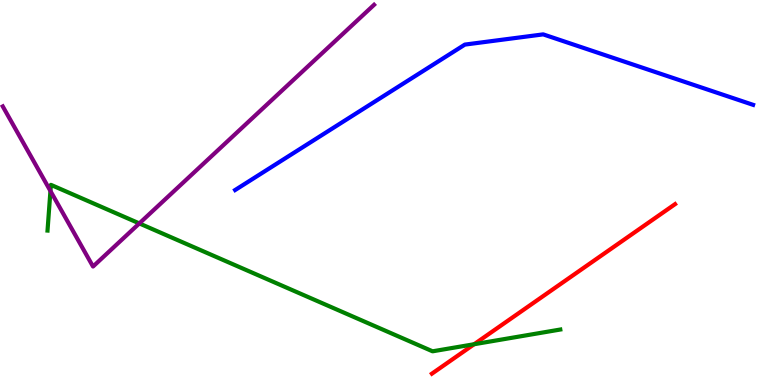[{'lines': ['blue', 'red'], 'intersections': []}, {'lines': ['green', 'red'], 'intersections': [{'x': 6.12, 'y': 1.06}]}, {'lines': ['purple', 'red'], 'intersections': []}, {'lines': ['blue', 'green'], 'intersections': []}, {'lines': ['blue', 'purple'], 'intersections': []}, {'lines': ['green', 'purple'], 'intersections': [{'x': 0.651, 'y': 5.04}, {'x': 1.8, 'y': 4.2}]}]